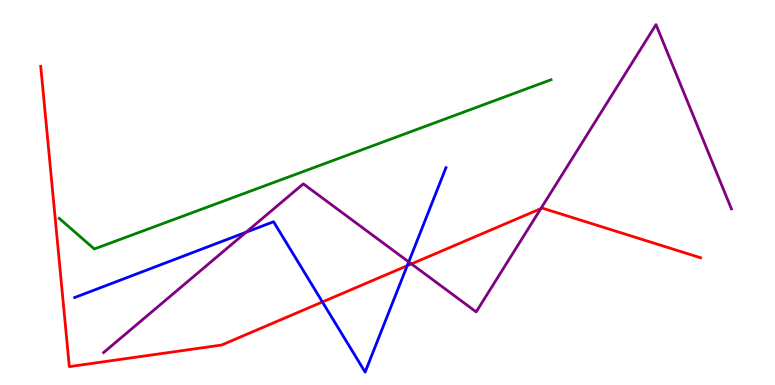[{'lines': ['blue', 'red'], 'intersections': [{'x': 4.16, 'y': 2.16}, {'x': 5.25, 'y': 3.1}]}, {'lines': ['green', 'red'], 'intersections': []}, {'lines': ['purple', 'red'], 'intersections': [{'x': 5.31, 'y': 3.14}, {'x': 6.98, 'y': 4.58}]}, {'lines': ['blue', 'green'], 'intersections': []}, {'lines': ['blue', 'purple'], 'intersections': [{'x': 3.18, 'y': 3.97}, {'x': 5.27, 'y': 3.2}]}, {'lines': ['green', 'purple'], 'intersections': []}]